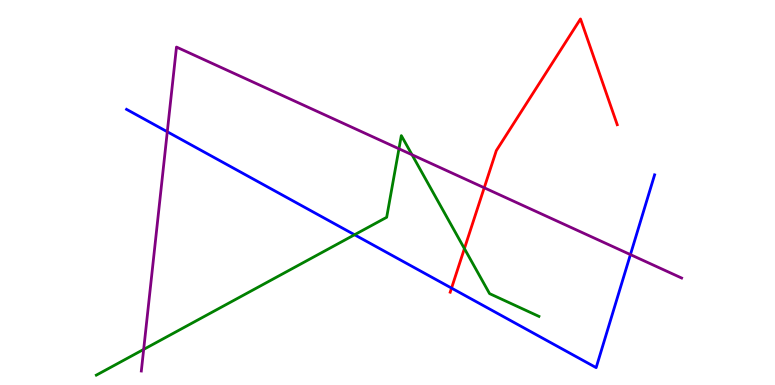[{'lines': ['blue', 'red'], 'intersections': [{'x': 5.83, 'y': 2.52}]}, {'lines': ['green', 'red'], 'intersections': [{'x': 5.99, 'y': 3.54}]}, {'lines': ['purple', 'red'], 'intersections': [{'x': 6.25, 'y': 5.12}]}, {'lines': ['blue', 'green'], 'intersections': [{'x': 4.57, 'y': 3.9}]}, {'lines': ['blue', 'purple'], 'intersections': [{'x': 2.16, 'y': 6.58}, {'x': 8.13, 'y': 3.39}]}, {'lines': ['green', 'purple'], 'intersections': [{'x': 1.85, 'y': 0.925}, {'x': 5.15, 'y': 6.14}, {'x': 5.32, 'y': 5.98}]}]